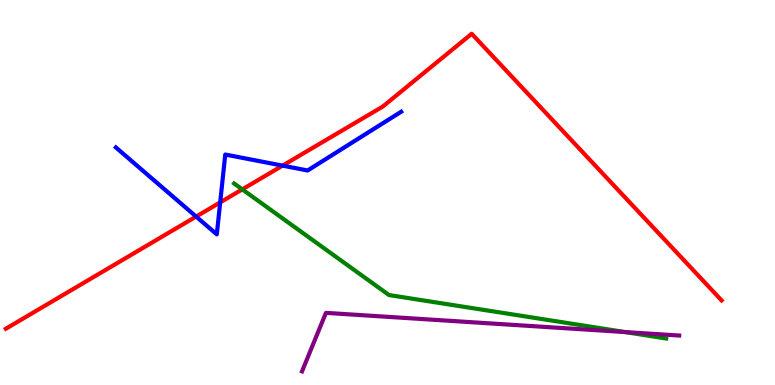[{'lines': ['blue', 'red'], 'intersections': [{'x': 2.53, 'y': 4.37}, {'x': 2.84, 'y': 4.74}, {'x': 3.65, 'y': 5.7}]}, {'lines': ['green', 'red'], 'intersections': [{'x': 3.13, 'y': 5.08}]}, {'lines': ['purple', 'red'], 'intersections': []}, {'lines': ['blue', 'green'], 'intersections': []}, {'lines': ['blue', 'purple'], 'intersections': []}, {'lines': ['green', 'purple'], 'intersections': [{'x': 8.07, 'y': 1.37}]}]